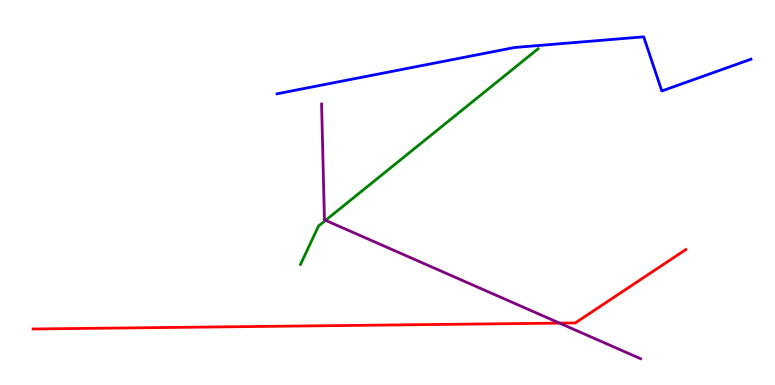[{'lines': ['blue', 'red'], 'intersections': []}, {'lines': ['green', 'red'], 'intersections': []}, {'lines': ['purple', 'red'], 'intersections': [{'x': 7.22, 'y': 1.61}]}, {'lines': ['blue', 'green'], 'intersections': []}, {'lines': ['blue', 'purple'], 'intersections': []}, {'lines': ['green', 'purple'], 'intersections': [{'x': 4.2, 'y': 4.28}]}]